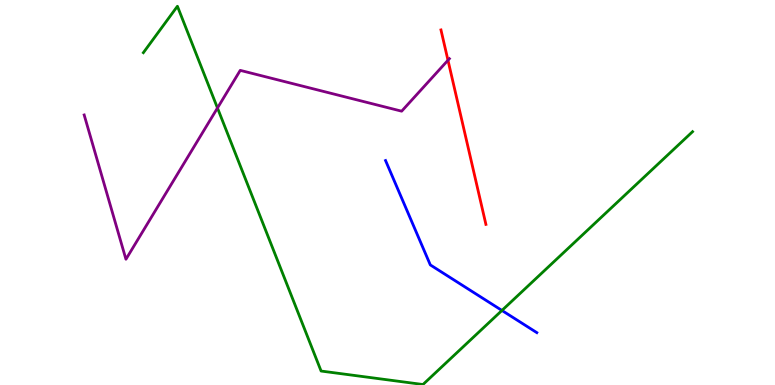[{'lines': ['blue', 'red'], 'intersections': []}, {'lines': ['green', 'red'], 'intersections': []}, {'lines': ['purple', 'red'], 'intersections': [{'x': 5.78, 'y': 8.44}]}, {'lines': ['blue', 'green'], 'intersections': [{'x': 6.48, 'y': 1.94}]}, {'lines': ['blue', 'purple'], 'intersections': []}, {'lines': ['green', 'purple'], 'intersections': [{'x': 2.81, 'y': 7.2}]}]